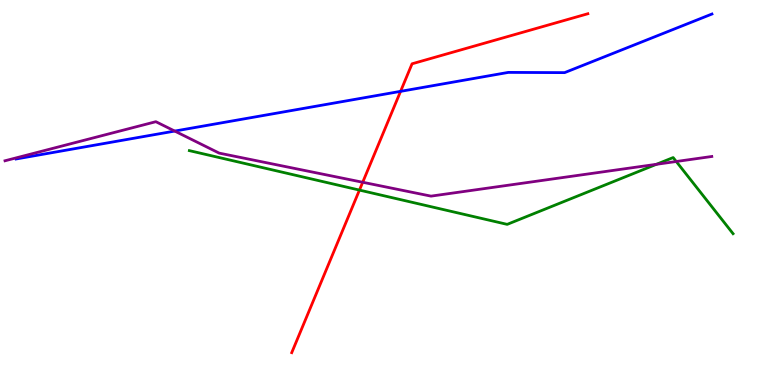[{'lines': ['blue', 'red'], 'intersections': [{'x': 5.17, 'y': 7.63}]}, {'lines': ['green', 'red'], 'intersections': [{'x': 4.64, 'y': 5.06}]}, {'lines': ['purple', 'red'], 'intersections': [{'x': 4.68, 'y': 5.27}]}, {'lines': ['blue', 'green'], 'intersections': []}, {'lines': ['blue', 'purple'], 'intersections': [{'x': 2.25, 'y': 6.6}]}, {'lines': ['green', 'purple'], 'intersections': [{'x': 8.47, 'y': 5.73}, {'x': 8.73, 'y': 5.81}]}]